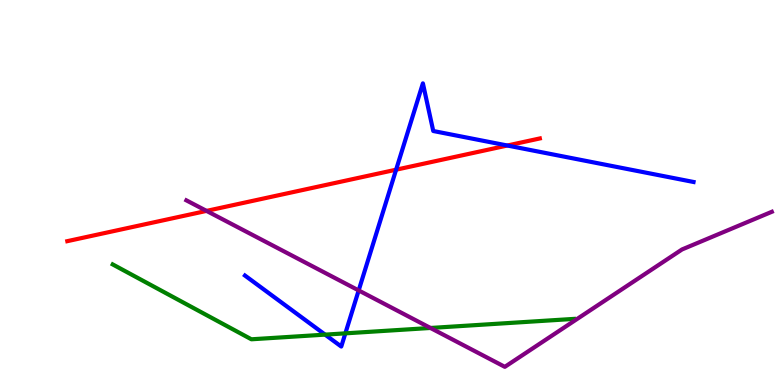[{'lines': ['blue', 'red'], 'intersections': [{'x': 5.11, 'y': 5.59}, {'x': 6.55, 'y': 6.22}]}, {'lines': ['green', 'red'], 'intersections': []}, {'lines': ['purple', 'red'], 'intersections': [{'x': 2.67, 'y': 4.52}]}, {'lines': ['blue', 'green'], 'intersections': [{'x': 4.19, 'y': 1.31}, {'x': 4.46, 'y': 1.34}]}, {'lines': ['blue', 'purple'], 'intersections': [{'x': 4.63, 'y': 2.46}]}, {'lines': ['green', 'purple'], 'intersections': [{'x': 5.55, 'y': 1.48}]}]